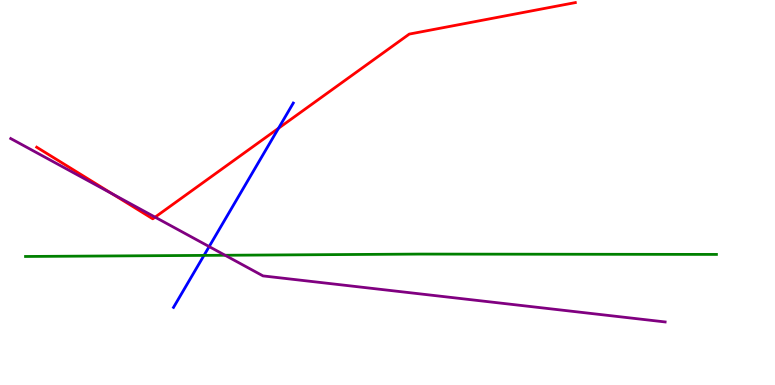[{'lines': ['blue', 'red'], 'intersections': [{'x': 3.59, 'y': 6.67}]}, {'lines': ['green', 'red'], 'intersections': []}, {'lines': ['purple', 'red'], 'intersections': [{'x': 1.45, 'y': 4.96}, {'x': 2.0, 'y': 4.36}]}, {'lines': ['blue', 'green'], 'intersections': [{'x': 2.63, 'y': 3.37}]}, {'lines': ['blue', 'purple'], 'intersections': [{'x': 2.7, 'y': 3.6}]}, {'lines': ['green', 'purple'], 'intersections': [{'x': 2.9, 'y': 3.37}]}]